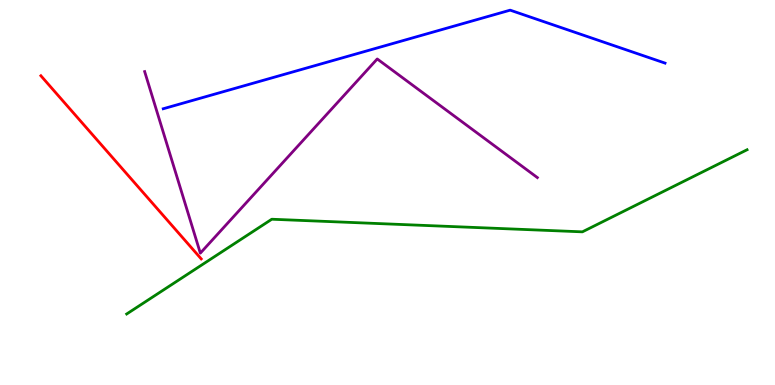[{'lines': ['blue', 'red'], 'intersections': []}, {'lines': ['green', 'red'], 'intersections': []}, {'lines': ['purple', 'red'], 'intersections': []}, {'lines': ['blue', 'green'], 'intersections': []}, {'lines': ['blue', 'purple'], 'intersections': []}, {'lines': ['green', 'purple'], 'intersections': []}]